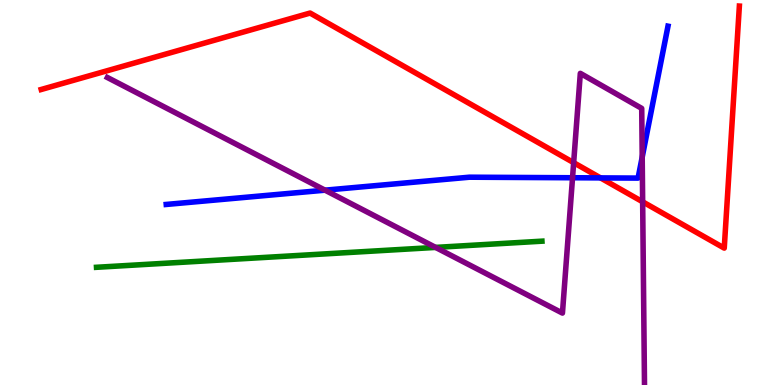[{'lines': ['blue', 'red'], 'intersections': [{'x': 7.75, 'y': 5.38}]}, {'lines': ['green', 'red'], 'intersections': []}, {'lines': ['purple', 'red'], 'intersections': [{'x': 7.4, 'y': 5.78}, {'x': 8.29, 'y': 4.76}]}, {'lines': ['blue', 'green'], 'intersections': []}, {'lines': ['blue', 'purple'], 'intersections': [{'x': 4.19, 'y': 5.06}, {'x': 7.39, 'y': 5.38}, {'x': 8.29, 'y': 5.92}]}, {'lines': ['green', 'purple'], 'intersections': [{'x': 5.62, 'y': 3.57}]}]